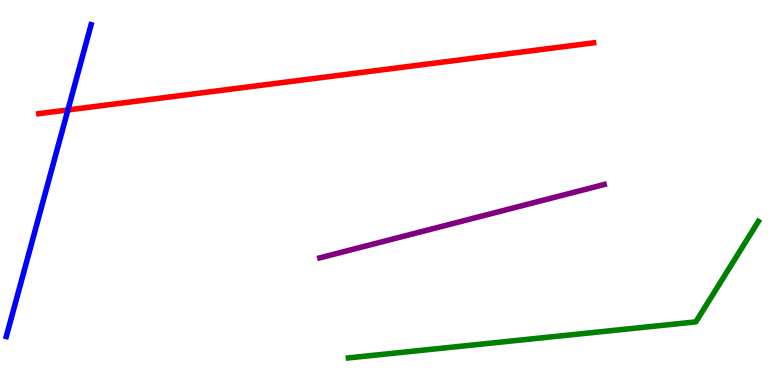[{'lines': ['blue', 'red'], 'intersections': [{'x': 0.876, 'y': 7.14}]}, {'lines': ['green', 'red'], 'intersections': []}, {'lines': ['purple', 'red'], 'intersections': []}, {'lines': ['blue', 'green'], 'intersections': []}, {'lines': ['blue', 'purple'], 'intersections': []}, {'lines': ['green', 'purple'], 'intersections': []}]